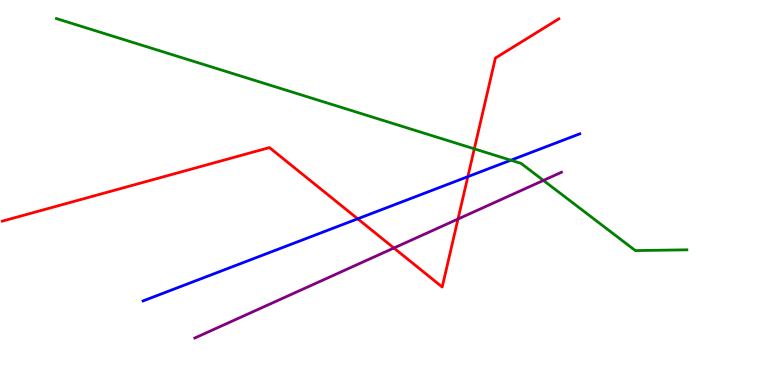[{'lines': ['blue', 'red'], 'intersections': [{'x': 4.62, 'y': 4.32}, {'x': 6.04, 'y': 5.41}]}, {'lines': ['green', 'red'], 'intersections': [{'x': 6.12, 'y': 6.13}]}, {'lines': ['purple', 'red'], 'intersections': [{'x': 5.08, 'y': 3.56}, {'x': 5.91, 'y': 4.31}]}, {'lines': ['blue', 'green'], 'intersections': [{'x': 6.59, 'y': 5.84}]}, {'lines': ['blue', 'purple'], 'intersections': []}, {'lines': ['green', 'purple'], 'intersections': [{'x': 7.01, 'y': 5.31}]}]